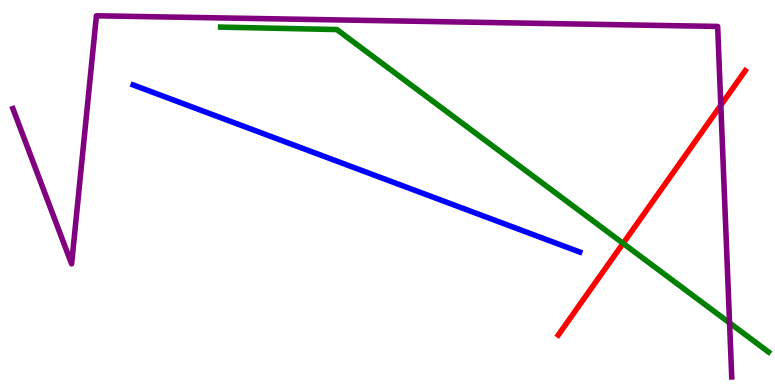[{'lines': ['blue', 'red'], 'intersections': []}, {'lines': ['green', 'red'], 'intersections': [{'x': 8.04, 'y': 3.68}]}, {'lines': ['purple', 'red'], 'intersections': [{'x': 9.3, 'y': 7.27}]}, {'lines': ['blue', 'green'], 'intersections': []}, {'lines': ['blue', 'purple'], 'intersections': []}, {'lines': ['green', 'purple'], 'intersections': [{'x': 9.41, 'y': 1.61}]}]